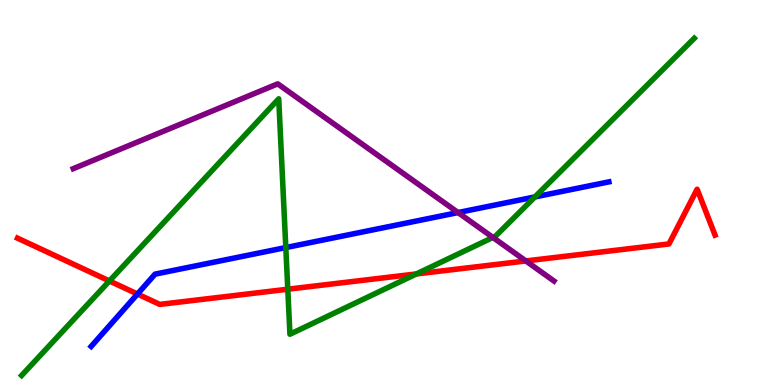[{'lines': ['blue', 'red'], 'intersections': [{'x': 1.77, 'y': 2.36}]}, {'lines': ['green', 'red'], 'intersections': [{'x': 1.41, 'y': 2.7}, {'x': 3.71, 'y': 2.49}, {'x': 5.37, 'y': 2.88}]}, {'lines': ['purple', 'red'], 'intersections': [{'x': 6.79, 'y': 3.22}]}, {'lines': ['blue', 'green'], 'intersections': [{'x': 3.69, 'y': 3.57}, {'x': 6.9, 'y': 4.89}]}, {'lines': ['blue', 'purple'], 'intersections': [{'x': 5.91, 'y': 4.48}]}, {'lines': ['green', 'purple'], 'intersections': [{'x': 6.36, 'y': 3.83}]}]